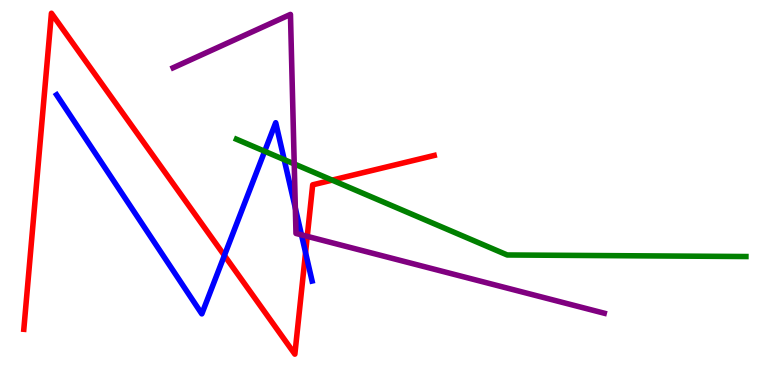[{'lines': ['blue', 'red'], 'intersections': [{'x': 2.9, 'y': 3.36}, {'x': 3.94, 'y': 3.44}]}, {'lines': ['green', 'red'], 'intersections': [{'x': 4.29, 'y': 5.32}]}, {'lines': ['purple', 'red'], 'intersections': [{'x': 3.96, 'y': 3.86}]}, {'lines': ['blue', 'green'], 'intersections': [{'x': 3.42, 'y': 6.07}, {'x': 3.67, 'y': 5.85}]}, {'lines': ['blue', 'purple'], 'intersections': [{'x': 3.81, 'y': 4.59}, {'x': 3.89, 'y': 3.9}]}, {'lines': ['green', 'purple'], 'intersections': [{'x': 3.8, 'y': 5.74}]}]